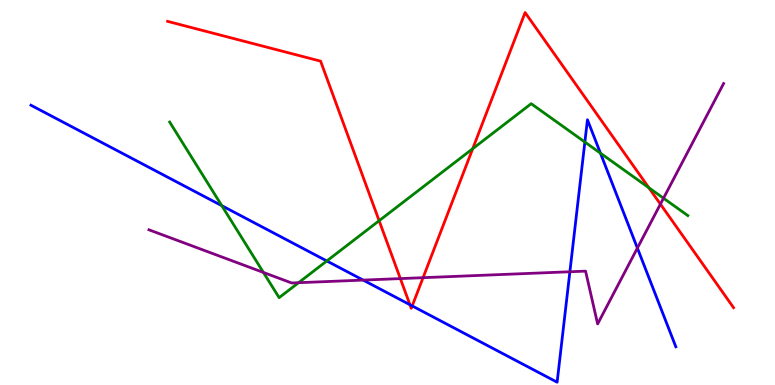[{'lines': ['blue', 'red'], 'intersections': [{'x': 5.29, 'y': 2.09}, {'x': 5.32, 'y': 2.05}]}, {'lines': ['green', 'red'], 'intersections': [{'x': 4.89, 'y': 4.27}, {'x': 6.1, 'y': 6.14}, {'x': 8.37, 'y': 5.12}]}, {'lines': ['purple', 'red'], 'intersections': [{'x': 5.17, 'y': 2.76}, {'x': 5.46, 'y': 2.79}, {'x': 8.52, 'y': 4.7}]}, {'lines': ['blue', 'green'], 'intersections': [{'x': 2.86, 'y': 4.66}, {'x': 4.22, 'y': 3.22}, {'x': 7.55, 'y': 6.31}, {'x': 7.75, 'y': 6.02}]}, {'lines': ['blue', 'purple'], 'intersections': [{'x': 4.69, 'y': 2.72}, {'x': 7.35, 'y': 2.94}, {'x': 8.22, 'y': 3.56}]}, {'lines': ['green', 'purple'], 'intersections': [{'x': 3.4, 'y': 2.92}, {'x': 3.85, 'y': 2.66}, {'x': 8.56, 'y': 4.85}]}]